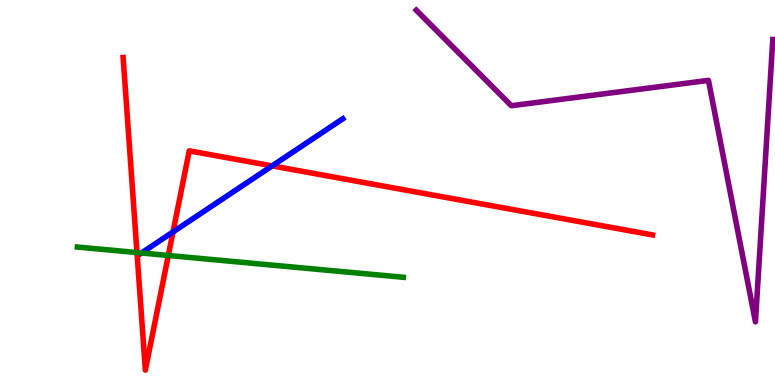[{'lines': ['blue', 'red'], 'intersections': [{'x': 2.23, 'y': 3.98}, {'x': 3.51, 'y': 5.69}]}, {'lines': ['green', 'red'], 'intersections': [{'x': 1.77, 'y': 3.44}, {'x': 2.17, 'y': 3.36}]}, {'lines': ['purple', 'red'], 'intersections': []}, {'lines': ['blue', 'green'], 'intersections': [{'x': 1.83, 'y': 3.43}]}, {'lines': ['blue', 'purple'], 'intersections': []}, {'lines': ['green', 'purple'], 'intersections': []}]